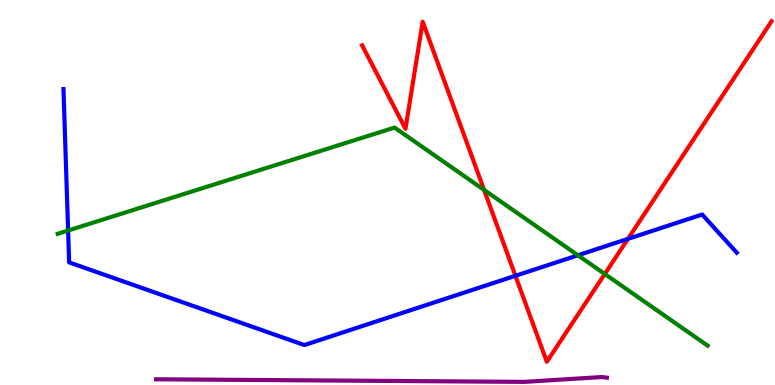[{'lines': ['blue', 'red'], 'intersections': [{'x': 6.65, 'y': 2.84}, {'x': 8.1, 'y': 3.8}]}, {'lines': ['green', 'red'], 'intersections': [{'x': 6.25, 'y': 5.07}, {'x': 7.8, 'y': 2.88}]}, {'lines': ['purple', 'red'], 'intersections': []}, {'lines': ['blue', 'green'], 'intersections': [{'x': 0.879, 'y': 4.01}, {'x': 7.46, 'y': 3.37}]}, {'lines': ['blue', 'purple'], 'intersections': []}, {'lines': ['green', 'purple'], 'intersections': []}]